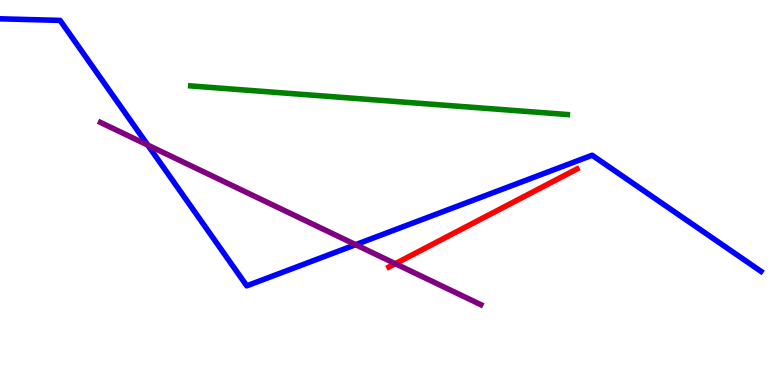[{'lines': ['blue', 'red'], 'intersections': []}, {'lines': ['green', 'red'], 'intersections': []}, {'lines': ['purple', 'red'], 'intersections': [{'x': 5.1, 'y': 3.15}]}, {'lines': ['blue', 'green'], 'intersections': []}, {'lines': ['blue', 'purple'], 'intersections': [{'x': 1.91, 'y': 6.23}, {'x': 4.59, 'y': 3.64}]}, {'lines': ['green', 'purple'], 'intersections': []}]